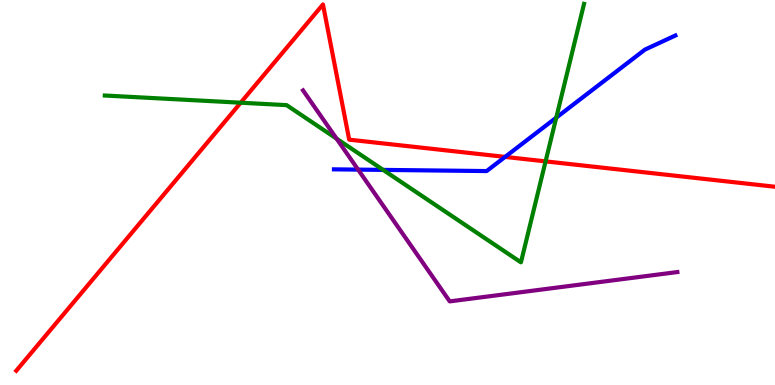[{'lines': ['blue', 'red'], 'intersections': [{'x': 6.52, 'y': 5.92}]}, {'lines': ['green', 'red'], 'intersections': [{'x': 3.11, 'y': 7.33}, {'x': 7.04, 'y': 5.81}]}, {'lines': ['purple', 'red'], 'intersections': []}, {'lines': ['blue', 'green'], 'intersections': [{'x': 4.94, 'y': 5.59}, {'x': 7.18, 'y': 6.94}]}, {'lines': ['blue', 'purple'], 'intersections': [{'x': 4.62, 'y': 5.59}]}, {'lines': ['green', 'purple'], 'intersections': [{'x': 4.34, 'y': 6.4}]}]